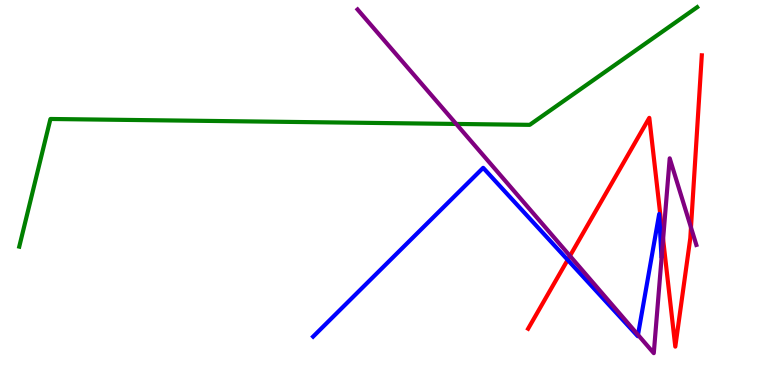[{'lines': ['blue', 'red'], 'intersections': [{'x': 7.32, 'y': 3.25}]}, {'lines': ['green', 'red'], 'intersections': []}, {'lines': ['purple', 'red'], 'intersections': [{'x': 7.35, 'y': 3.35}, {'x': 8.56, 'y': 3.79}, {'x': 8.92, 'y': 4.09}]}, {'lines': ['blue', 'green'], 'intersections': []}, {'lines': ['blue', 'purple'], 'intersections': [{'x': 8.23, 'y': 1.3}]}, {'lines': ['green', 'purple'], 'intersections': [{'x': 5.89, 'y': 6.78}]}]